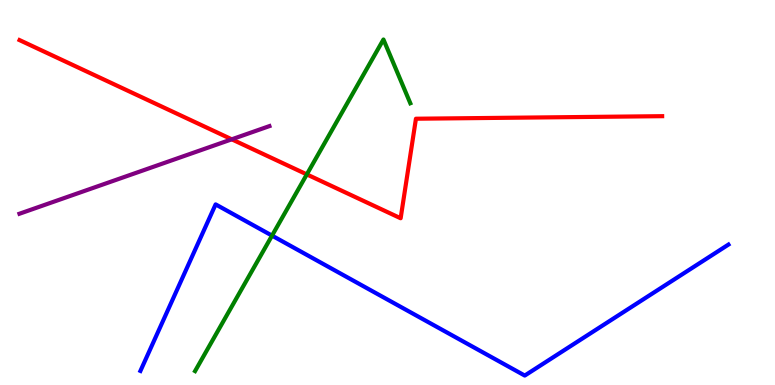[{'lines': ['blue', 'red'], 'intersections': []}, {'lines': ['green', 'red'], 'intersections': [{'x': 3.96, 'y': 5.47}]}, {'lines': ['purple', 'red'], 'intersections': [{'x': 2.99, 'y': 6.38}]}, {'lines': ['blue', 'green'], 'intersections': [{'x': 3.51, 'y': 3.88}]}, {'lines': ['blue', 'purple'], 'intersections': []}, {'lines': ['green', 'purple'], 'intersections': []}]